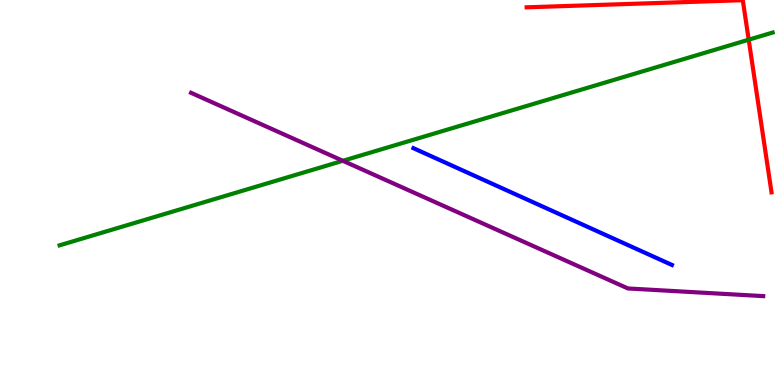[{'lines': ['blue', 'red'], 'intersections': []}, {'lines': ['green', 'red'], 'intersections': [{'x': 9.66, 'y': 8.97}]}, {'lines': ['purple', 'red'], 'intersections': []}, {'lines': ['blue', 'green'], 'intersections': []}, {'lines': ['blue', 'purple'], 'intersections': []}, {'lines': ['green', 'purple'], 'intersections': [{'x': 4.42, 'y': 5.82}]}]